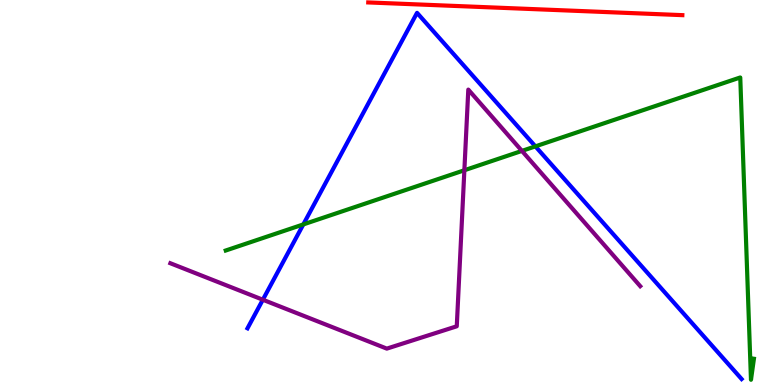[{'lines': ['blue', 'red'], 'intersections': []}, {'lines': ['green', 'red'], 'intersections': []}, {'lines': ['purple', 'red'], 'intersections': []}, {'lines': ['blue', 'green'], 'intersections': [{'x': 3.91, 'y': 4.17}, {'x': 6.91, 'y': 6.2}]}, {'lines': ['blue', 'purple'], 'intersections': [{'x': 3.39, 'y': 2.21}]}, {'lines': ['green', 'purple'], 'intersections': [{'x': 5.99, 'y': 5.58}, {'x': 6.73, 'y': 6.08}]}]